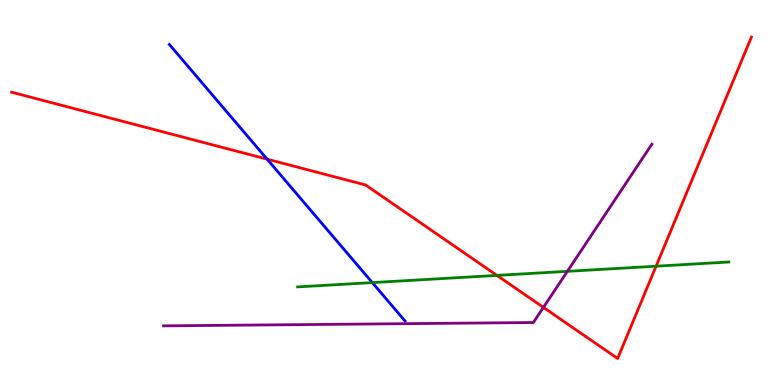[{'lines': ['blue', 'red'], 'intersections': [{'x': 3.45, 'y': 5.87}]}, {'lines': ['green', 'red'], 'intersections': [{'x': 6.41, 'y': 2.85}, {'x': 8.47, 'y': 3.09}]}, {'lines': ['purple', 'red'], 'intersections': [{'x': 7.01, 'y': 2.02}]}, {'lines': ['blue', 'green'], 'intersections': [{'x': 4.8, 'y': 2.66}]}, {'lines': ['blue', 'purple'], 'intersections': []}, {'lines': ['green', 'purple'], 'intersections': [{'x': 7.32, 'y': 2.95}]}]